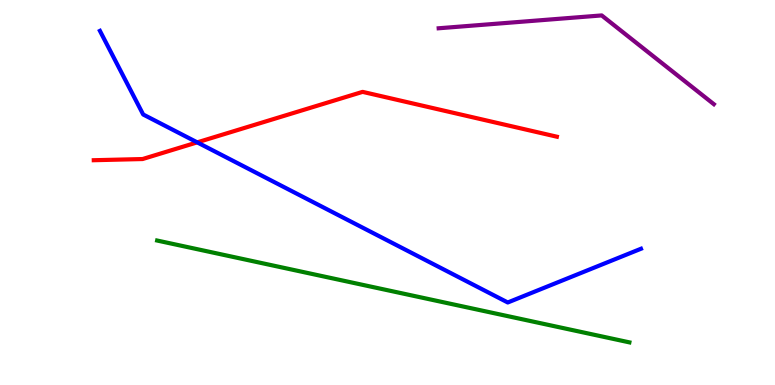[{'lines': ['blue', 'red'], 'intersections': [{'x': 2.54, 'y': 6.3}]}, {'lines': ['green', 'red'], 'intersections': []}, {'lines': ['purple', 'red'], 'intersections': []}, {'lines': ['blue', 'green'], 'intersections': []}, {'lines': ['blue', 'purple'], 'intersections': []}, {'lines': ['green', 'purple'], 'intersections': []}]